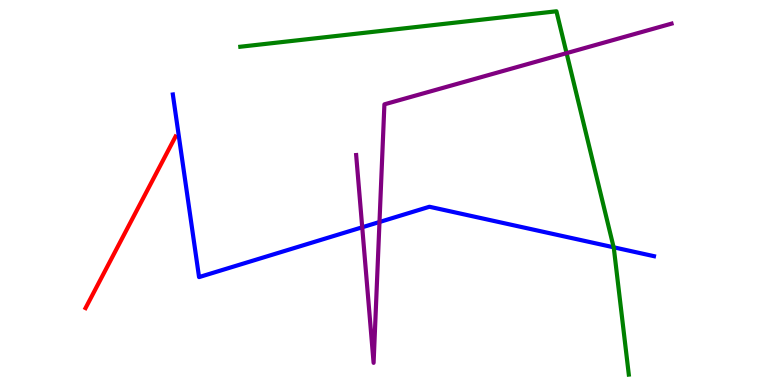[{'lines': ['blue', 'red'], 'intersections': []}, {'lines': ['green', 'red'], 'intersections': []}, {'lines': ['purple', 'red'], 'intersections': []}, {'lines': ['blue', 'green'], 'intersections': [{'x': 7.92, 'y': 3.58}]}, {'lines': ['blue', 'purple'], 'intersections': [{'x': 4.67, 'y': 4.1}, {'x': 4.9, 'y': 4.23}]}, {'lines': ['green', 'purple'], 'intersections': [{'x': 7.31, 'y': 8.62}]}]